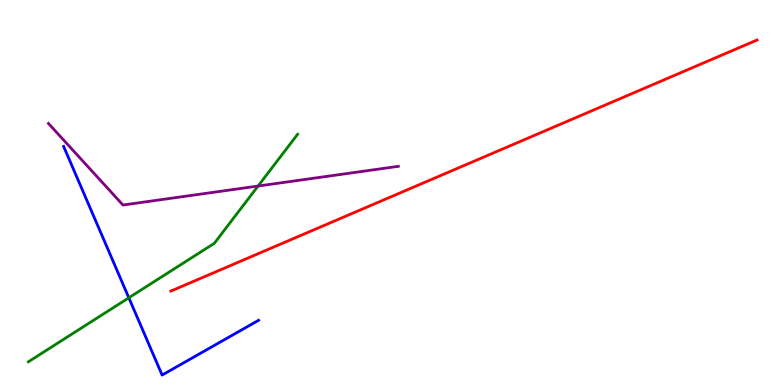[{'lines': ['blue', 'red'], 'intersections': []}, {'lines': ['green', 'red'], 'intersections': []}, {'lines': ['purple', 'red'], 'intersections': []}, {'lines': ['blue', 'green'], 'intersections': [{'x': 1.66, 'y': 2.27}]}, {'lines': ['blue', 'purple'], 'intersections': []}, {'lines': ['green', 'purple'], 'intersections': [{'x': 3.33, 'y': 5.17}]}]